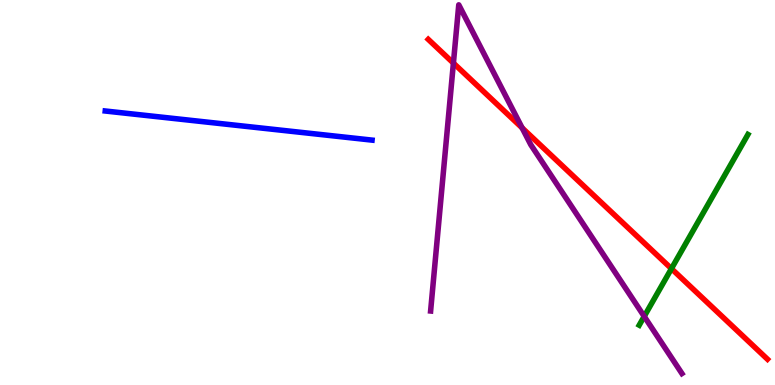[{'lines': ['blue', 'red'], 'intersections': []}, {'lines': ['green', 'red'], 'intersections': [{'x': 8.66, 'y': 3.02}]}, {'lines': ['purple', 'red'], 'intersections': [{'x': 5.85, 'y': 8.36}, {'x': 6.74, 'y': 6.68}]}, {'lines': ['blue', 'green'], 'intersections': []}, {'lines': ['blue', 'purple'], 'intersections': []}, {'lines': ['green', 'purple'], 'intersections': [{'x': 8.31, 'y': 1.78}]}]